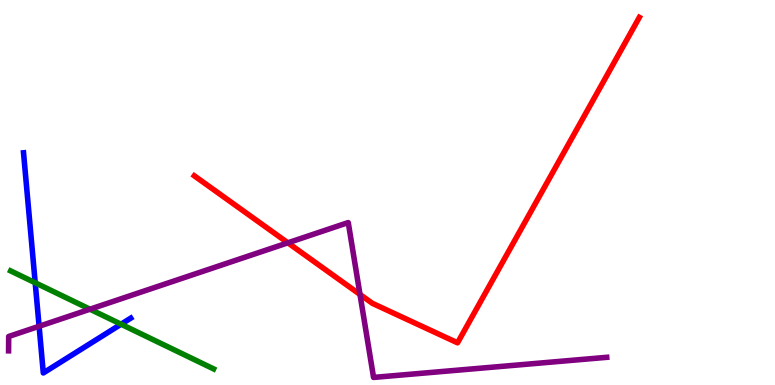[{'lines': ['blue', 'red'], 'intersections': []}, {'lines': ['green', 'red'], 'intersections': []}, {'lines': ['purple', 'red'], 'intersections': [{'x': 3.71, 'y': 3.69}, {'x': 4.65, 'y': 2.35}]}, {'lines': ['blue', 'green'], 'intersections': [{'x': 0.454, 'y': 2.66}, {'x': 1.56, 'y': 1.58}]}, {'lines': ['blue', 'purple'], 'intersections': [{'x': 0.505, 'y': 1.53}]}, {'lines': ['green', 'purple'], 'intersections': [{'x': 1.16, 'y': 1.97}]}]